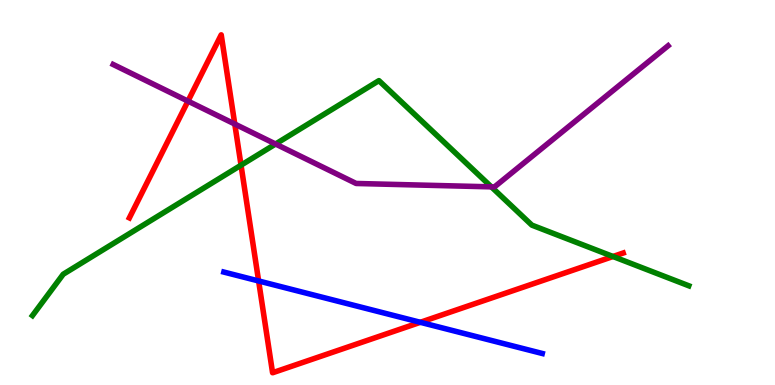[{'lines': ['blue', 'red'], 'intersections': [{'x': 3.34, 'y': 2.7}, {'x': 5.42, 'y': 1.63}]}, {'lines': ['green', 'red'], 'intersections': [{'x': 3.11, 'y': 5.71}, {'x': 7.91, 'y': 3.34}]}, {'lines': ['purple', 'red'], 'intersections': [{'x': 2.43, 'y': 7.37}, {'x': 3.03, 'y': 6.78}]}, {'lines': ['blue', 'green'], 'intersections': []}, {'lines': ['blue', 'purple'], 'intersections': []}, {'lines': ['green', 'purple'], 'intersections': [{'x': 3.56, 'y': 6.26}, {'x': 6.34, 'y': 5.15}]}]